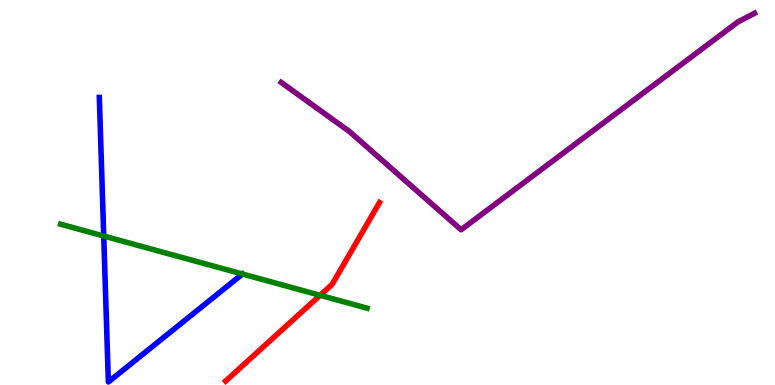[{'lines': ['blue', 'red'], 'intersections': []}, {'lines': ['green', 'red'], 'intersections': [{'x': 4.13, 'y': 2.33}]}, {'lines': ['purple', 'red'], 'intersections': []}, {'lines': ['blue', 'green'], 'intersections': [{'x': 1.34, 'y': 3.87}, {'x': 3.13, 'y': 2.88}]}, {'lines': ['blue', 'purple'], 'intersections': []}, {'lines': ['green', 'purple'], 'intersections': []}]